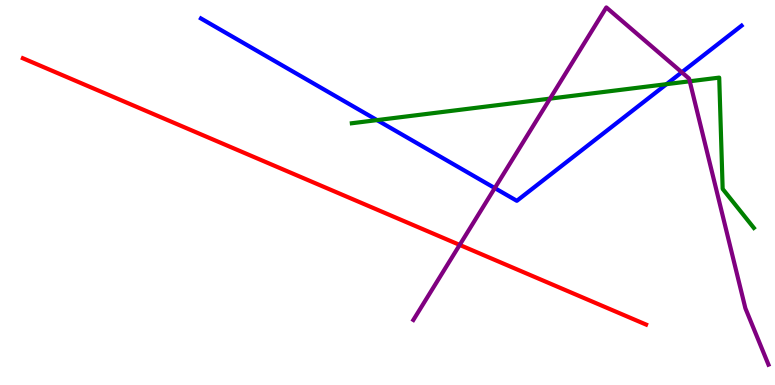[{'lines': ['blue', 'red'], 'intersections': []}, {'lines': ['green', 'red'], 'intersections': []}, {'lines': ['purple', 'red'], 'intersections': [{'x': 5.93, 'y': 3.64}]}, {'lines': ['blue', 'green'], 'intersections': [{'x': 4.87, 'y': 6.88}, {'x': 8.6, 'y': 7.81}]}, {'lines': ['blue', 'purple'], 'intersections': [{'x': 6.38, 'y': 5.11}, {'x': 8.8, 'y': 8.12}]}, {'lines': ['green', 'purple'], 'intersections': [{'x': 7.1, 'y': 7.44}, {'x': 8.9, 'y': 7.89}]}]